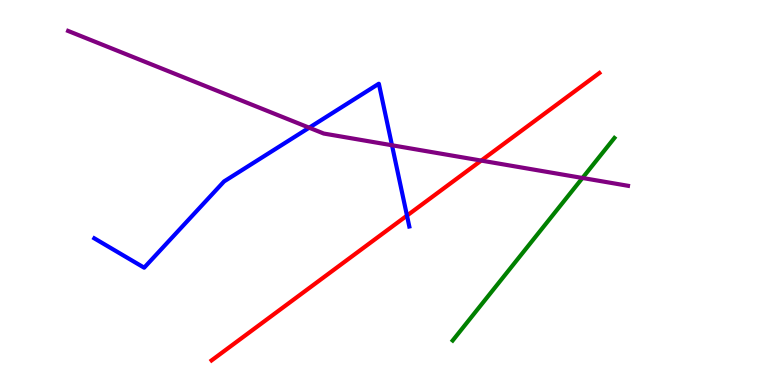[{'lines': ['blue', 'red'], 'intersections': [{'x': 5.25, 'y': 4.4}]}, {'lines': ['green', 'red'], 'intersections': []}, {'lines': ['purple', 'red'], 'intersections': [{'x': 6.21, 'y': 5.83}]}, {'lines': ['blue', 'green'], 'intersections': []}, {'lines': ['blue', 'purple'], 'intersections': [{'x': 3.99, 'y': 6.68}, {'x': 5.06, 'y': 6.23}]}, {'lines': ['green', 'purple'], 'intersections': [{'x': 7.52, 'y': 5.38}]}]